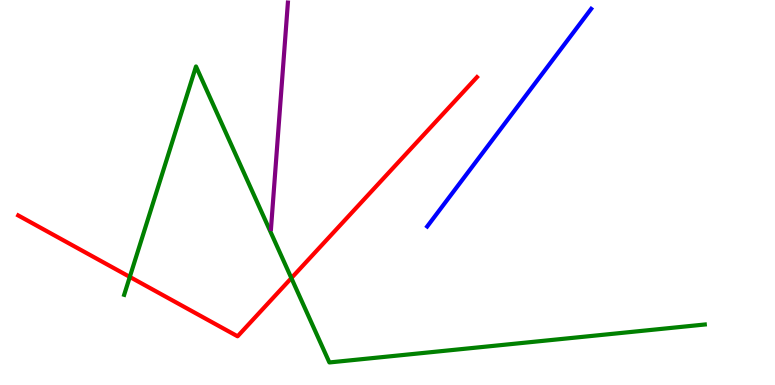[{'lines': ['blue', 'red'], 'intersections': []}, {'lines': ['green', 'red'], 'intersections': [{'x': 1.67, 'y': 2.81}, {'x': 3.76, 'y': 2.78}]}, {'lines': ['purple', 'red'], 'intersections': []}, {'lines': ['blue', 'green'], 'intersections': []}, {'lines': ['blue', 'purple'], 'intersections': []}, {'lines': ['green', 'purple'], 'intersections': []}]